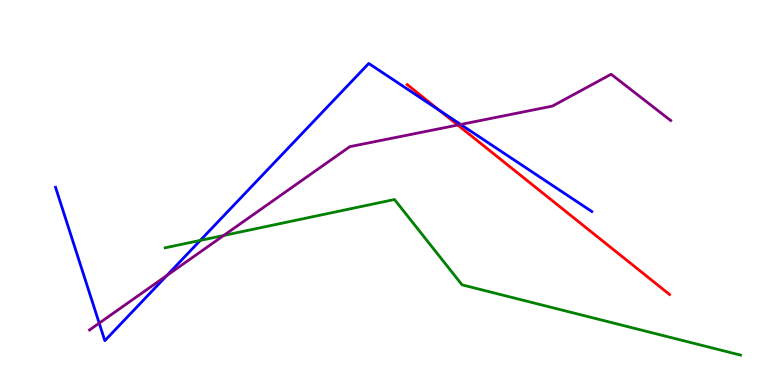[{'lines': ['blue', 'red'], 'intersections': [{'x': 5.67, 'y': 7.13}]}, {'lines': ['green', 'red'], 'intersections': []}, {'lines': ['purple', 'red'], 'intersections': [{'x': 5.91, 'y': 6.75}]}, {'lines': ['blue', 'green'], 'intersections': [{'x': 2.58, 'y': 3.76}]}, {'lines': ['blue', 'purple'], 'intersections': [{'x': 1.28, 'y': 1.61}, {'x': 2.15, 'y': 2.84}, {'x': 5.94, 'y': 6.77}]}, {'lines': ['green', 'purple'], 'intersections': [{'x': 2.89, 'y': 3.88}]}]